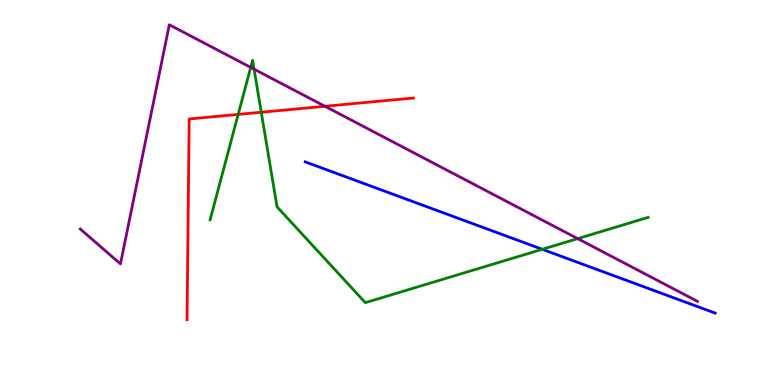[{'lines': ['blue', 'red'], 'intersections': []}, {'lines': ['green', 'red'], 'intersections': [{'x': 3.07, 'y': 7.03}, {'x': 3.37, 'y': 7.08}]}, {'lines': ['purple', 'red'], 'intersections': [{'x': 4.19, 'y': 7.24}]}, {'lines': ['blue', 'green'], 'intersections': [{'x': 7.0, 'y': 3.52}]}, {'lines': ['blue', 'purple'], 'intersections': []}, {'lines': ['green', 'purple'], 'intersections': [{'x': 3.23, 'y': 8.25}, {'x': 3.28, 'y': 8.2}, {'x': 7.45, 'y': 3.8}]}]